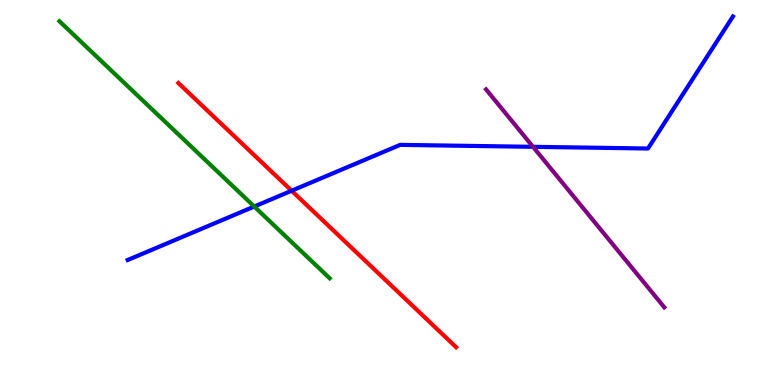[{'lines': ['blue', 'red'], 'intersections': [{'x': 3.76, 'y': 5.05}]}, {'lines': ['green', 'red'], 'intersections': []}, {'lines': ['purple', 'red'], 'intersections': []}, {'lines': ['blue', 'green'], 'intersections': [{'x': 3.28, 'y': 4.64}]}, {'lines': ['blue', 'purple'], 'intersections': [{'x': 6.88, 'y': 6.19}]}, {'lines': ['green', 'purple'], 'intersections': []}]